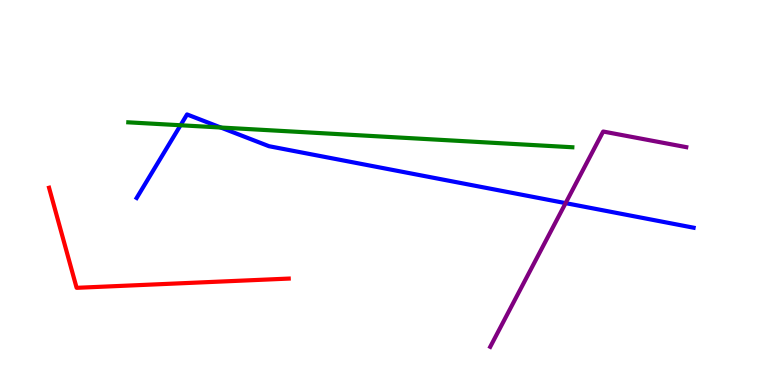[{'lines': ['blue', 'red'], 'intersections': []}, {'lines': ['green', 'red'], 'intersections': []}, {'lines': ['purple', 'red'], 'intersections': []}, {'lines': ['blue', 'green'], 'intersections': [{'x': 2.33, 'y': 6.75}, {'x': 2.85, 'y': 6.69}]}, {'lines': ['blue', 'purple'], 'intersections': [{'x': 7.3, 'y': 4.72}]}, {'lines': ['green', 'purple'], 'intersections': []}]